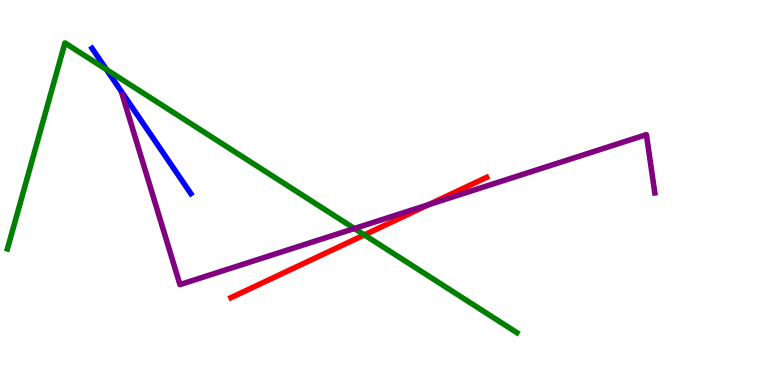[{'lines': ['blue', 'red'], 'intersections': []}, {'lines': ['green', 'red'], 'intersections': [{'x': 4.7, 'y': 3.9}]}, {'lines': ['purple', 'red'], 'intersections': [{'x': 5.53, 'y': 4.68}]}, {'lines': ['blue', 'green'], 'intersections': [{'x': 1.37, 'y': 8.19}]}, {'lines': ['blue', 'purple'], 'intersections': []}, {'lines': ['green', 'purple'], 'intersections': [{'x': 4.57, 'y': 4.06}]}]